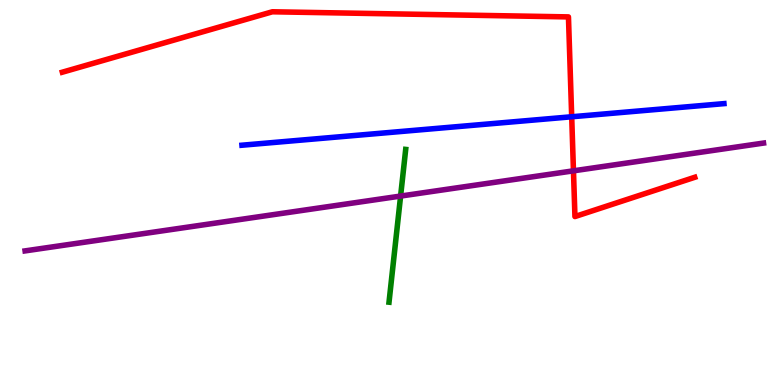[{'lines': ['blue', 'red'], 'intersections': [{'x': 7.38, 'y': 6.97}]}, {'lines': ['green', 'red'], 'intersections': []}, {'lines': ['purple', 'red'], 'intersections': [{'x': 7.4, 'y': 5.56}]}, {'lines': ['blue', 'green'], 'intersections': []}, {'lines': ['blue', 'purple'], 'intersections': []}, {'lines': ['green', 'purple'], 'intersections': [{'x': 5.17, 'y': 4.91}]}]